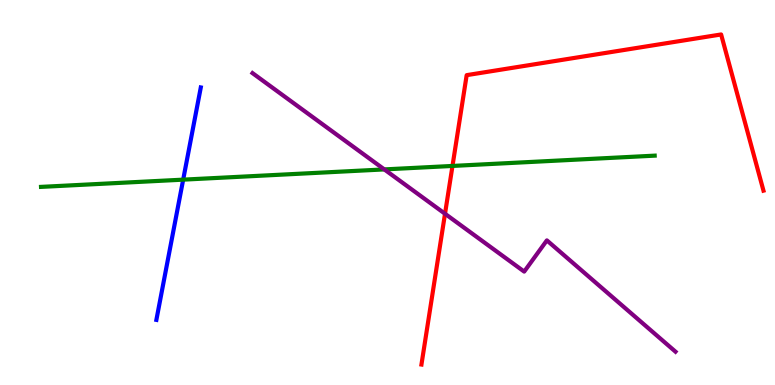[{'lines': ['blue', 'red'], 'intersections': []}, {'lines': ['green', 'red'], 'intersections': [{'x': 5.84, 'y': 5.69}]}, {'lines': ['purple', 'red'], 'intersections': [{'x': 5.74, 'y': 4.45}]}, {'lines': ['blue', 'green'], 'intersections': [{'x': 2.36, 'y': 5.33}]}, {'lines': ['blue', 'purple'], 'intersections': []}, {'lines': ['green', 'purple'], 'intersections': [{'x': 4.96, 'y': 5.6}]}]